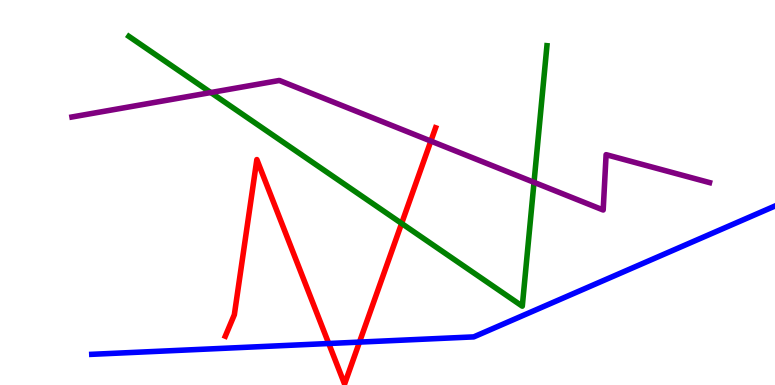[{'lines': ['blue', 'red'], 'intersections': [{'x': 4.24, 'y': 1.08}, {'x': 4.64, 'y': 1.11}]}, {'lines': ['green', 'red'], 'intersections': [{'x': 5.18, 'y': 4.2}]}, {'lines': ['purple', 'red'], 'intersections': [{'x': 5.56, 'y': 6.34}]}, {'lines': ['blue', 'green'], 'intersections': []}, {'lines': ['blue', 'purple'], 'intersections': []}, {'lines': ['green', 'purple'], 'intersections': [{'x': 2.72, 'y': 7.6}, {'x': 6.89, 'y': 5.26}]}]